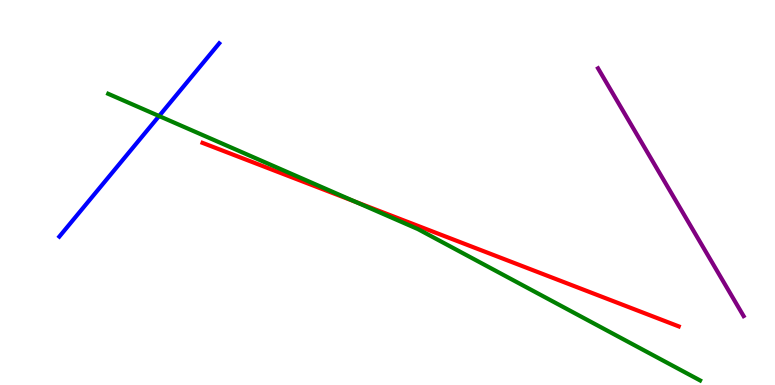[{'lines': ['blue', 'red'], 'intersections': []}, {'lines': ['green', 'red'], 'intersections': [{'x': 4.58, 'y': 4.76}]}, {'lines': ['purple', 'red'], 'intersections': []}, {'lines': ['blue', 'green'], 'intersections': [{'x': 2.05, 'y': 6.99}]}, {'lines': ['blue', 'purple'], 'intersections': []}, {'lines': ['green', 'purple'], 'intersections': []}]